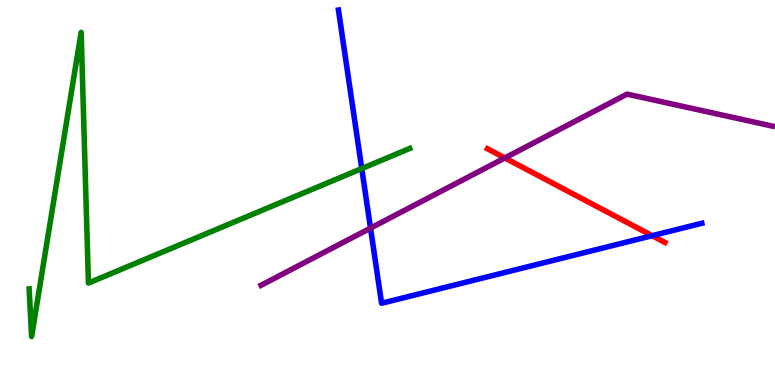[{'lines': ['blue', 'red'], 'intersections': [{'x': 8.41, 'y': 3.88}]}, {'lines': ['green', 'red'], 'intersections': []}, {'lines': ['purple', 'red'], 'intersections': [{'x': 6.51, 'y': 5.9}]}, {'lines': ['blue', 'green'], 'intersections': [{'x': 4.67, 'y': 5.62}]}, {'lines': ['blue', 'purple'], 'intersections': [{'x': 4.78, 'y': 4.08}]}, {'lines': ['green', 'purple'], 'intersections': []}]